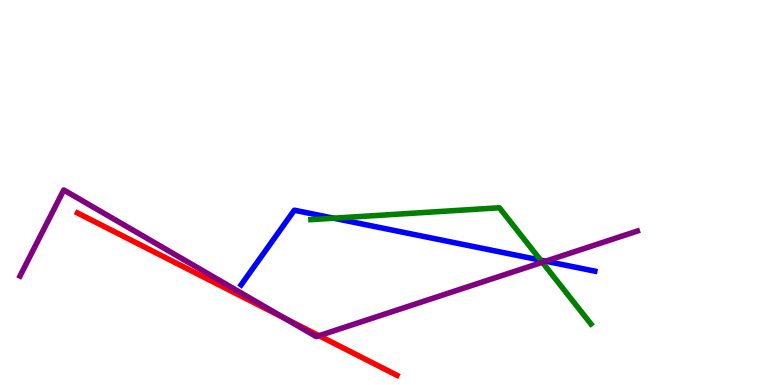[{'lines': ['blue', 'red'], 'intersections': []}, {'lines': ['green', 'red'], 'intersections': []}, {'lines': ['purple', 'red'], 'intersections': [{'x': 3.67, 'y': 1.74}, {'x': 4.12, 'y': 1.28}]}, {'lines': ['blue', 'green'], 'intersections': [{'x': 4.31, 'y': 4.33}, {'x': 6.98, 'y': 3.24}]}, {'lines': ['blue', 'purple'], 'intersections': [{'x': 7.04, 'y': 3.22}]}, {'lines': ['green', 'purple'], 'intersections': [{'x': 7.0, 'y': 3.19}]}]